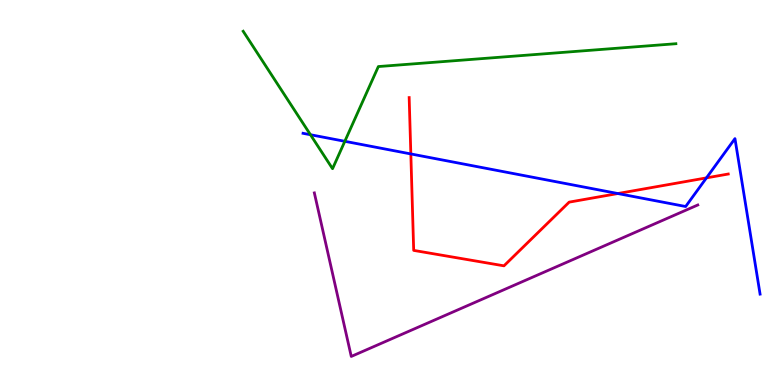[{'lines': ['blue', 'red'], 'intersections': [{'x': 5.3, 'y': 6.0}, {'x': 7.97, 'y': 4.97}, {'x': 9.12, 'y': 5.38}]}, {'lines': ['green', 'red'], 'intersections': []}, {'lines': ['purple', 'red'], 'intersections': []}, {'lines': ['blue', 'green'], 'intersections': [{'x': 4.01, 'y': 6.5}, {'x': 4.45, 'y': 6.33}]}, {'lines': ['blue', 'purple'], 'intersections': []}, {'lines': ['green', 'purple'], 'intersections': []}]